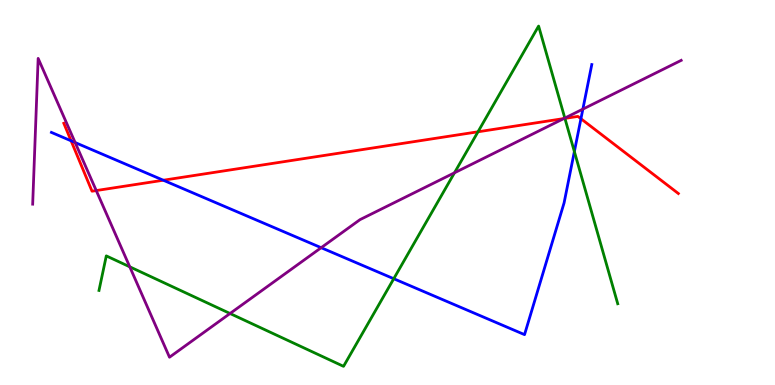[{'lines': ['blue', 'red'], 'intersections': [{'x': 0.917, 'y': 6.34}, {'x': 2.11, 'y': 5.32}, {'x': 7.5, 'y': 6.92}]}, {'lines': ['green', 'red'], 'intersections': [{'x': 6.17, 'y': 6.58}, {'x': 7.29, 'y': 6.92}]}, {'lines': ['purple', 'red'], 'intersections': [{'x': 1.24, 'y': 5.05}, {'x': 7.28, 'y': 6.92}]}, {'lines': ['blue', 'green'], 'intersections': [{'x': 5.08, 'y': 2.76}, {'x': 7.41, 'y': 6.06}]}, {'lines': ['blue', 'purple'], 'intersections': [{'x': 0.97, 'y': 6.3}, {'x': 4.14, 'y': 3.57}, {'x': 7.52, 'y': 7.17}]}, {'lines': ['green', 'purple'], 'intersections': [{'x': 1.67, 'y': 3.07}, {'x': 2.97, 'y': 1.86}, {'x': 5.86, 'y': 5.51}, {'x': 7.29, 'y': 6.93}]}]